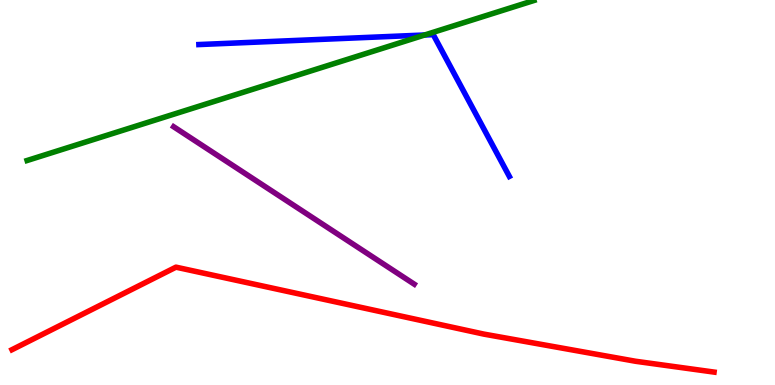[{'lines': ['blue', 'red'], 'intersections': []}, {'lines': ['green', 'red'], 'intersections': []}, {'lines': ['purple', 'red'], 'intersections': []}, {'lines': ['blue', 'green'], 'intersections': [{'x': 5.48, 'y': 9.09}]}, {'lines': ['blue', 'purple'], 'intersections': []}, {'lines': ['green', 'purple'], 'intersections': []}]